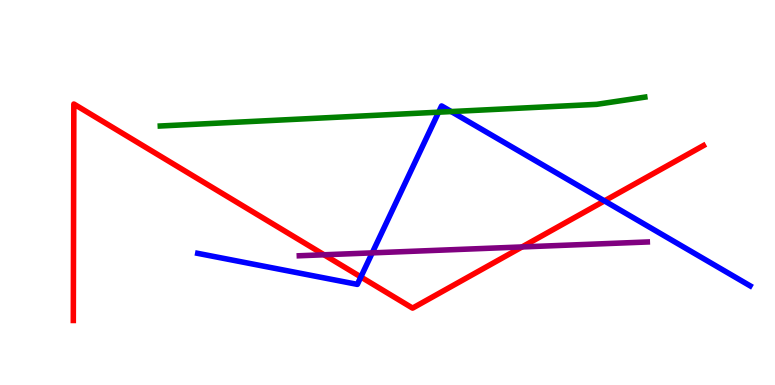[{'lines': ['blue', 'red'], 'intersections': [{'x': 4.66, 'y': 2.81}, {'x': 7.8, 'y': 4.78}]}, {'lines': ['green', 'red'], 'intersections': []}, {'lines': ['purple', 'red'], 'intersections': [{'x': 4.18, 'y': 3.38}, {'x': 6.74, 'y': 3.59}]}, {'lines': ['blue', 'green'], 'intersections': [{'x': 5.66, 'y': 7.09}, {'x': 5.82, 'y': 7.1}]}, {'lines': ['blue', 'purple'], 'intersections': [{'x': 4.8, 'y': 3.43}]}, {'lines': ['green', 'purple'], 'intersections': []}]